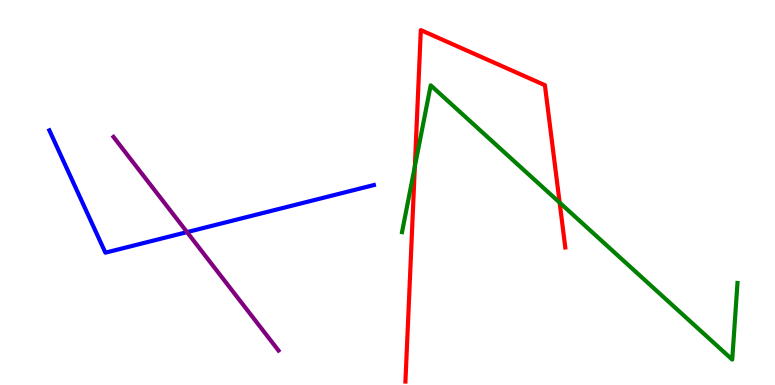[{'lines': ['blue', 'red'], 'intersections': []}, {'lines': ['green', 'red'], 'intersections': [{'x': 5.35, 'y': 5.68}, {'x': 7.22, 'y': 4.74}]}, {'lines': ['purple', 'red'], 'intersections': []}, {'lines': ['blue', 'green'], 'intersections': []}, {'lines': ['blue', 'purple'], 'intersections': [{'x': 2.41, 'y': 3.97}]}, {'lines': ['green', 'purple'], 'intersections': []}]